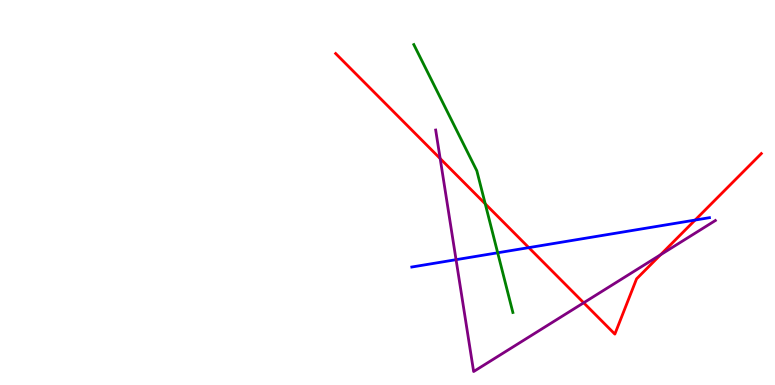[{'lines': ['blue', 'red'], 'intersections': [{'x': 6.82, 'y': 3.57}, {'x': 8.97, 'y': 4.28}]}, {'lines': ['green', 'red'], 'intersections': [{'x': 6.26, 'y': 4.71}]}, {'lines': ['purple', 'red'], 'intersections': [{'x': 5.68, 'y': 5.88}, {'x': 7.53, 'y': 2.14}, {'x': 8.52, 'y': 3.38}]}, {'lines': ['blue', 'green'], 'intersections': [{'x': 6.42, 'y': 3.43}]}, {'lines': ['blue', 'purple'], 'intersections': [{'x': 5.88, 'y': 3.26}]}, {'lines': ['green', 'purple'], 'intersections': []}]